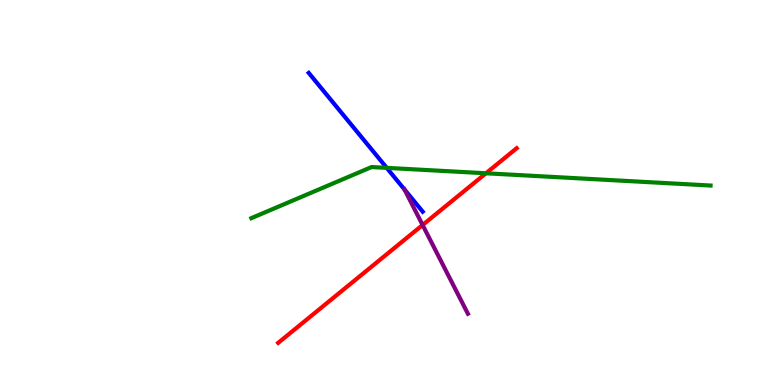[{'lines': ['blue', 'red'], 'intersections': []}, {'lines': ['green', 'red'], 'intersections': [{'x': 6.27, 'y': 5.5}]}, {'lines': ['purple', 'red'], 'intersections': [{'x': 5.45, 'y': 4.16}]}, {'lines': ['blue', 'green'], 'intersections': [{'x': 4.99, 'y': 5.64}]}, {'lines': ['blue', 'purple'], 'intersections': [{'x': 5.22, 'y': 5.08}]}, {'lines': ['green', 'purple'], 'intersections': []}]